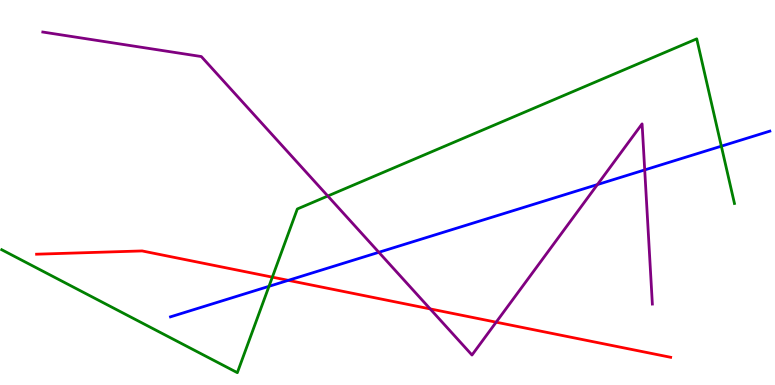[{'lines': ['blue', 'red'], 'intersections': [{'x': 3.72, 'y': 2.72}]}, {'lines': ['green', 'red'], 'intersections': [{'x': 3.51, 'y': 2.8}]}, {'lines': ['purple', 'red'], 'intersections': [{'x': 5.55, 'y': 1.98}, {'x': 6.4, 'y': 1.63}]}, {'lines': ['blue', 'green'], 'intersections': [{'x': 3.47, 'y': 2.56}, {'x': 9.31, 'y': 6.2}]}, {'lines': ['blue', 'purple'], 'intersections': [{'x': 4.89, 'y': 3.45}, {'x': 7.71, 'y': 5.21}, {'x': 8.32, 'y': 5.59}]}, {'lines': ['green', 'purple'], 'intersections': [{'x': 4.23, 'y': 4.91}]}]